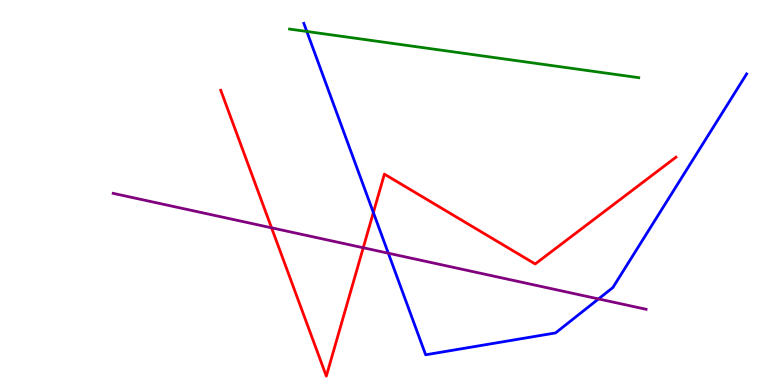[{'lines': ['blue', 'red'], 'intersections': [{'x': 4.82, 'y': 4.48}]}, {'lines': ['green', 'red'], 'intersections': []}, {'lines': ['purple', 'red'], 'intersections': [{'x': 3.5, 'y': 4.08}, {'x': 4.69, 'y': 3.56}]}, {'lines': ['blue', 'green'], 'intersections': [{'x': 3.96, 'y': 9.18}]}, {'lines': ['blue', 'purple'], 'intersections': [{'x': 5.01, 'y': 3.42}, {'x': 7.72, 'y': 2.24}]}, {'lines': ['green', 'purple'], 'intersections': []}]